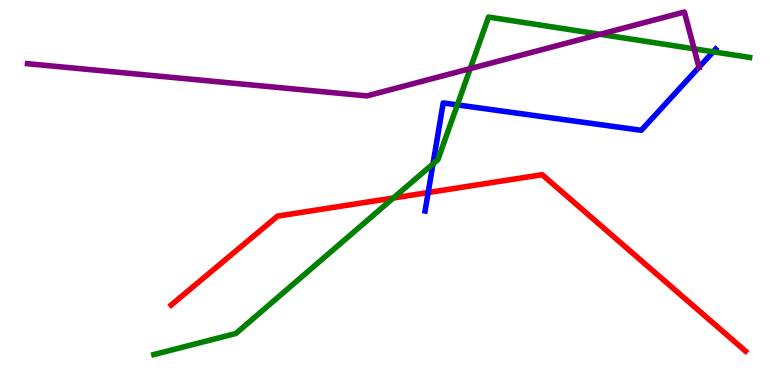[{'lines': ['blue', 'red'], 'intersections': [{'x': 5.52, 'y': 5.0}]}, {'lines': ['green', 'red'], 'intersections': [{'x': 5.08, 'y': 4.86}]}, {'lines': ['purple', 'red'], 'intersections': []}, {'lines': ['blue', 'green'], 'intersections': [{'x': 5.59, 'y': 5.74}, {'x': 5.9, 'y': 7.28}, {'x': 9.2, 'y': 8.65}]}, {'lines': ['blue', 'purple'], 'intersections': [{'x': 9.02, 'y': 8.25}]}, {'lines': ['green', 'purple'], 'intersections': [{'x': 6.07, 'y': 8.22}, {'x': 7.74, 'y': 9.11}, {'x': 8.96, 'y': 8.73}]}]